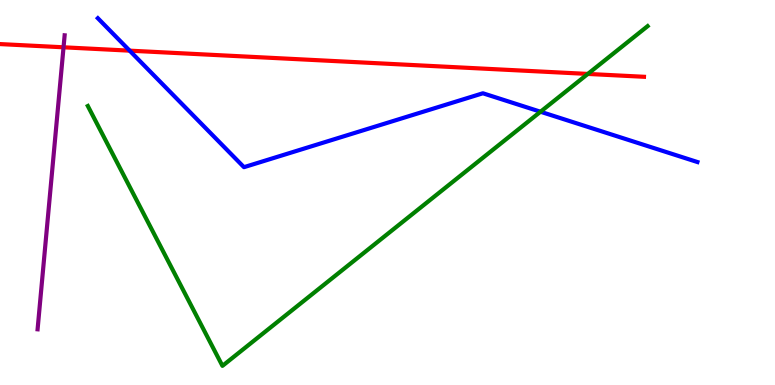[{'lines': ['blue', 'red'], 'intersections': [{'x': 1.67, 'y': 8.68}]}, {'lines': ['green', 'red'], 'intersections': [{'x': 7.58, 'y': 8.08}]}, {'lines': ['purple', 'red'], 'intersections': [{'x': 0.82, 'y': 8.77}]}, {'lines': ['blue', 'green'], 'intersections': [{'x': 6.97, 'y': 7.1}]}, {'lines': ['blue', 'purple'], 'intersections': []}, {'lines': ['green', 'purple'], 'intersections': []}]